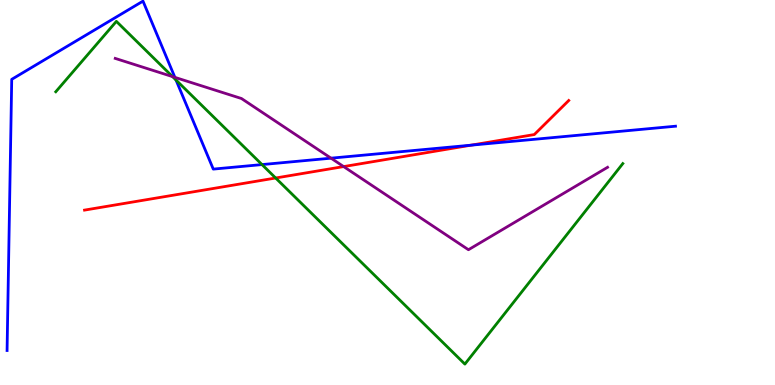[{'lines': ['blue', 'red'], 'intersections': [{'x': 6.08, 'y': 6.23}]}, {'lines': ['green', 'red'], 'intersections': [{'x': 3.56, 'y': 5.38}]}, {'lines': ['purple', 'red'], 'intersections': [{'x': 4.43, 'y': 5.67}]}, {'lines': ['blue', 'green'], 'intersections': [{'x': 2.27, 'y': 7.92}, {'x': 3.38, 'y': 5.73}]}, {'lines': ['blue', 'purple'], 'intersections': [{'x': 2.26, 'y': 7.99}, {'x': 4.27, 'y': 5.89}]}, {'lines': ['green', 'purple'], 'intersections': [{'x': 2.23, 'y': 8.01}]}]